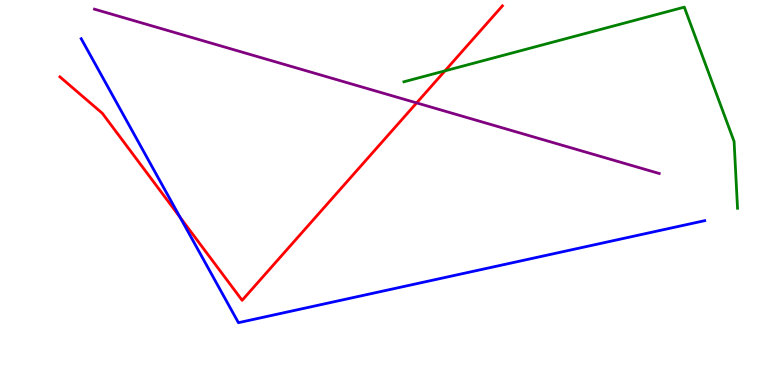[{'lines': ['blue', 'red'], 'intersections': [{'x': 2.32, 'y': 4.35}]}, {'lines': ['green', 'red'], 'intersections': [{'x': 5.74, 'y': 8.16}]}, {'lines': ['purple', 'red'], 'intersections': [{'x': 5.38, 'y': 7.33}]}, {'lines': ['blue', 'green'], 'intersections': []}, {'lines': ['blue', 'purple'], 'intersections': []}, {'lines': ['green', 'purple'], 'intersections': []}]